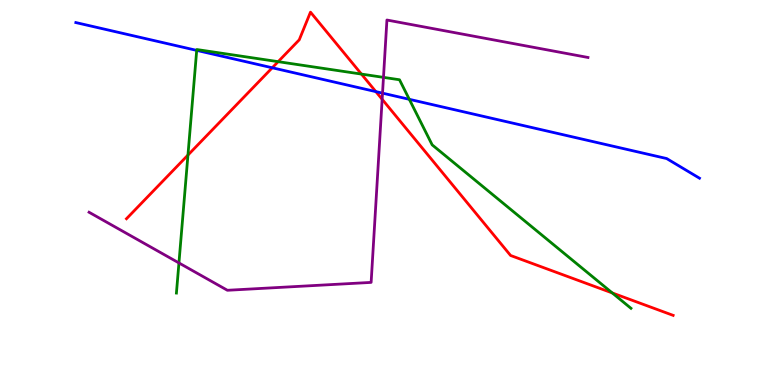[{'lines': ['blue', 'red'], 'intersections': [{'x': 3.51, 'y': 8.24}, {'x': 4.85, 'y': 7.62}]}, {'lines': ['green', 'red'], 'intersections': [{'x': 2.43, 'y': 5.97}, {'x': 3.59, 'y': 8.4}, {'x': 4.66, 'y': 8.08}, {'x': 7.9, 'y': 2.39}]}, {'lines': ['purple', 'red'], 'intersections': [{'x': 4.93, 'y': 7.42}]}, {'lines': ['blue', 'green'], 'intersections': [{'x': 2.54, 'y': 8.69}, {'x': 5.28, 'y': 7.42}]}, {'lines': ['blue', 'purple'], 'intersections': [{'x': 4.94, 'y': 7.58}]}, {'lines': ['green', 'purple'], 'intersections': [{'x': 2.31, 'y': 3.17}, {'x': 4.95, 'y': 7.99}]}]